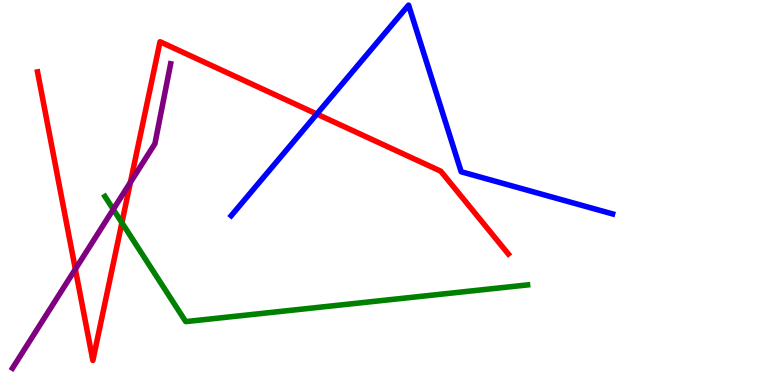[{'lines': ['blue', 'red'], 'intersections': [{'x': 4.09, 'y': 7.04}]}, {'lines': ['green', 'red'], 'intersections': [{'x': 1.57, 'y': 4.22}]}, {'lines': ['purple', 'red'], 'intersections': [{'x': 0.972, 'y': 3.01}, {'x': 1.68, 'y': 5.26}]}, {'lines': ['blue', 'green'], 'intersections': []}, {'lines': ['blue', 'purple'], 'intersections': []}, {'lines': ['green', 'purple'], 'intersections': [{'x': 1.46, 'y': 4.56}]}]